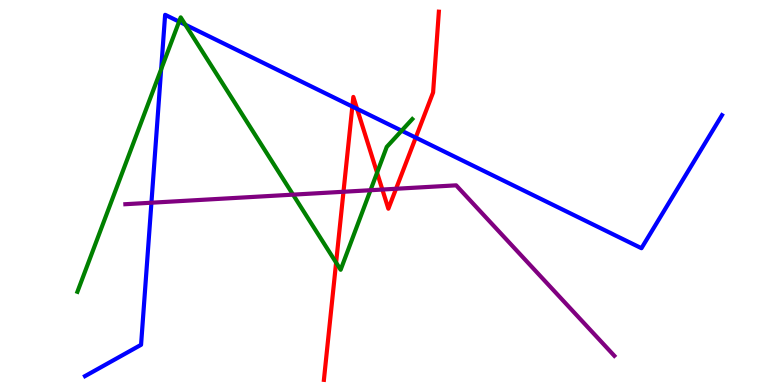[{'lines': ['blue', 'red'], 'intersections': [{'x': 4.55, 'y': 7.23}, {'x': 4.61, 'y': 7.17}, {'x': 5.36, 'y': 6.43}]}, {'lines': ['green', 'red'], 'intersections': [{'x': 4.34, 'y': 3.18}, {'x': 4.87, 'y': 5.51}]}, {'lines': ['purple', 'red'], 'intersections': [{'x': 4.43, 'y': 5.02}, {'x': 4.93, 'y': 5.08}, {'x': 5.11, 'y': 5.1}]}, {'lines': ['blue', 'green'], 'intersections': [{'x': 2.08, 'y': 8.2}, {'x': 2.31, 'y': 9.44}, {'x': 2.39, 'y': 9.36}, {'x': 5.18, 'y': 6.61}]}, {'lines': ['blue', 'purple'], 'intersections': [{'x': 1.95, 'y': 4.73}]}, {'lines': ['green', 'purple'], 'intersections': [{'x': 3.78, 'y': 4.94}, {'x': 4.78, 'y': 5.06}]}]